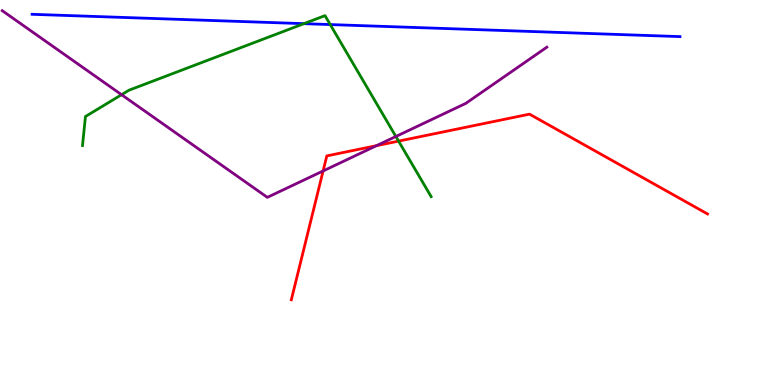[{'lines': ['blue', 'red'], 'intersections': []}, {'lines': ['green', 'red'], 'intersections': [{'x': 5.14, 'y': 6.33}]}, {'lines': ['purple', 'red'], 'intersections': [{'x': 4.17, 'y': 5.56}, {'x': 4.86, 'y': 6.22}]}, {'lines': ['blue', 'green'], 'intersections': [{'x': 3.92, 'y': 9.39}, {'x': 4.26, 'y': 9.36}]}, {'lines': ['blue', 'purple'], 'intersections': []}, {'lines': ['green', 'purple'], 'intersections': [{'x': 1.57, 'y': 7.54}, {'x': 5.11, 'y': 6.45}]}]